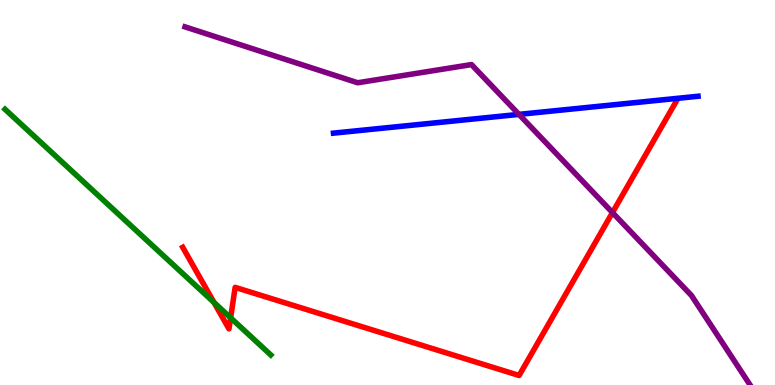[{'lines': ['blue', 'red'], 'intersections': []}, {'lines': ['green', 'red'], 'intersections': [{'x': 2.76, 'y': 2.14}, {'x': 2.98, 'y': 1.74}]}, {'lines': ['purple', 'red'], 'intersections': [{'x': 7.9, 'y': 4.48}]}, {'lines': ['blue', 'green'], 'intersections': []}, {'lines': ['blue', 'purple'], 'intersections': [{'x': 6.7, 'y': 7.03}]}, {'lines': ['green', 'purple'], 'intersections': []}]